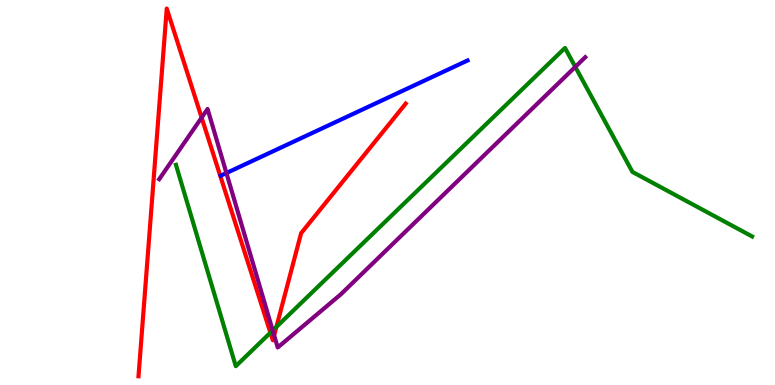[{'lines': ['blue', 'red'], 'intersections': []}, {'lines': ['green', 'red'], 'intersections': [{'x': 3.49, 'y': 1.36}, {'x': 3.57, 'y': 1.51}]}, {'lines': ['purple', 'red'], 'intersections': [{'x': 2.6, 'y': 6.95}, {'x': 3.54, 'y': 1.29}]}, {'lines': ['blue', 'green'], 'intersections': []}, {'lines': ['blue', 'purple'], 'intersections': [{'x': 2.92, 'y': 5.51}]}, {'lines': ['green', 'purple'], 'intersections': [{'x': 3.52, 'y': 1.42}, {'x': 7.42, 'y': 8.26}]}]